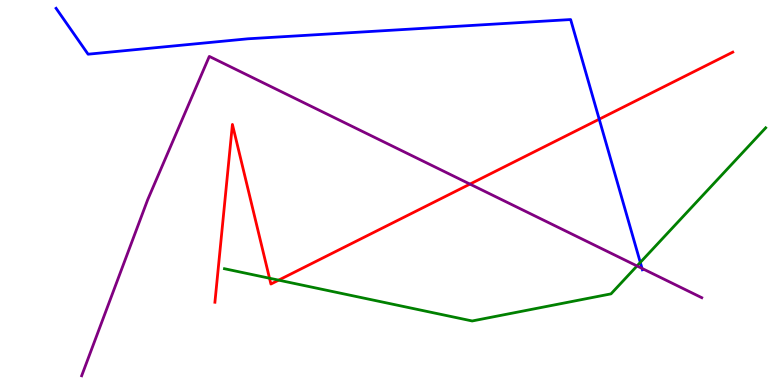[{'lines': ['blue', 'red'], 'intersections': [{'x': 7.73, 'y': 6.9}]}, {'lines': ['green', 'red'], 'intersections': [{'x': 3.48, 'y': 2.77}, {'x': 3.6, 'y': 2.72}]}, {'lines': ['purple', 'red'], 'intersections': [{'x': 6.06, 'y': 5.22}]}, {'lines': ['blue', 'green'], 'intersections': [{'x': 8.26, 'y': 3.18}]}, {'lines': ['blue', 'purple'], 'intersections': [{'x': 8.28, 'y': 3.03}]}, {'lines': ['green', 'purple'], 'intersections': [{'x': 8.22, 'y': 3.09}]}]